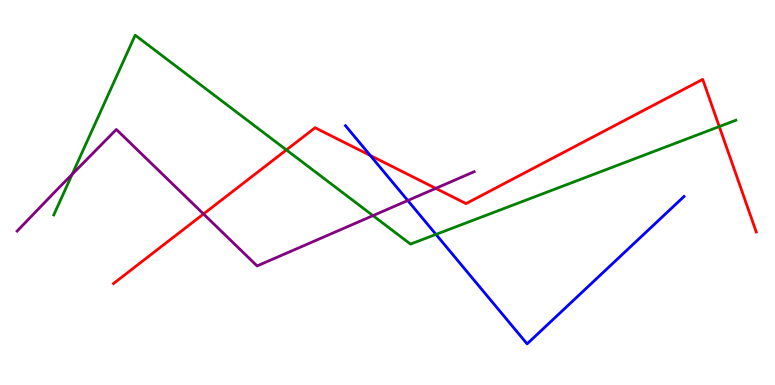[{'lines': ['blue', 'red'], 'intersections': [{'x': 4.78, 'y': 5.96}]}, {'lines': ['green', 'red'], 'intersections': [{'x': 3.7, 'y': 6.11}, {'x': 9.28, 'y': 6.71}]}, {'lines': ['purple', 'red'], 'intersections': [{'x': 2.63, 'y': 4.44}, {'x': 5.62, 'y': 5.11}]}, {'lines': ['blue', 'green'], 'intersections': [{'x': 5.63, 'y': 3.91}]}, {'lines': ['blue', 'purple'], 'intersections': [{'x': 5.26, 'y': 4.79}]}, {'lines': ['green', 'purple'], 'intersections': [{'x': 0.931, 'y': 5.47}, {'x': 4.81, 'y': 4.4}]}]